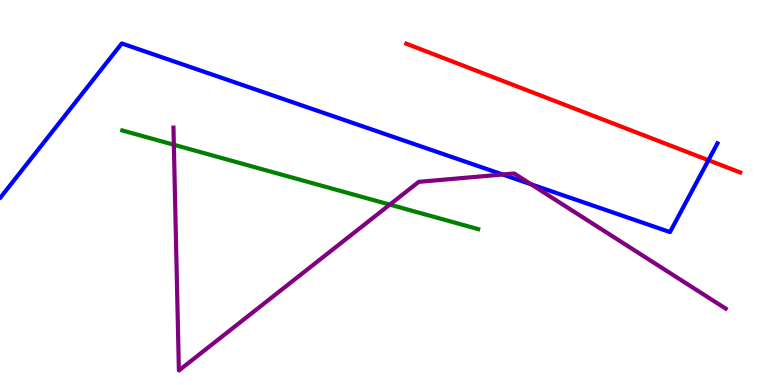[{'lines': ['blue', 'red'], 'intersections': [{'x': 9.14, 'y': 5.84}]}, {'lines': ['green', 'red'], 'intersections': []}, {'lines': ['purple', 'red'], 'intersections': []}, {'lines': ['blue', 'green'], 'intersections': []}, {'lines': ['blue', 'purple'], 'intersections': [{'x': 6.49, 'y': 5.47}, {'x': 6.85, 'y': 5.21}]}, {'lines': ['green', 'purple'], 'intersections': [{'x': 2.24, 'y': 6.24}, {'x': 5.03, 'y': 4.69}]}]